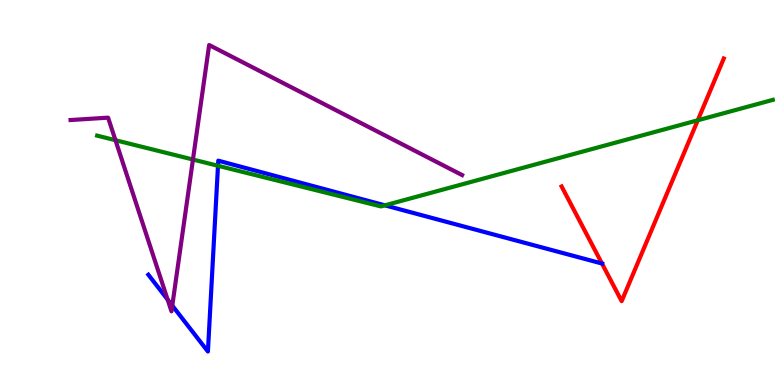[{'lines': ['blue', 'red'], 'intersections': [{'x': 7.77, 'y': 3.16}]}, {'lines': ['green', 'red'], 'intersections': [{'x': 9.0, 'y': 6.88}]}, {'lines': ['purple', 'red'], 'intersections': []}, {'lines': ['blue', 'green'], 'intersections': [{'x': 2.81, 'y': 5.69}, {'x': 4.97, 'y': 4.67}]}, {'lines': ['blue', 'purple'], 'intersections': [{'x': 2.16, 'y': 2.22}, {'x': 2.22, 'y': 2.06}]}, {'lines': ['green', 'purple'], 'intersections': [{'x': 1.49, 'y': 6.36}, {'x': 2.49, 'y': 5.86}]}]